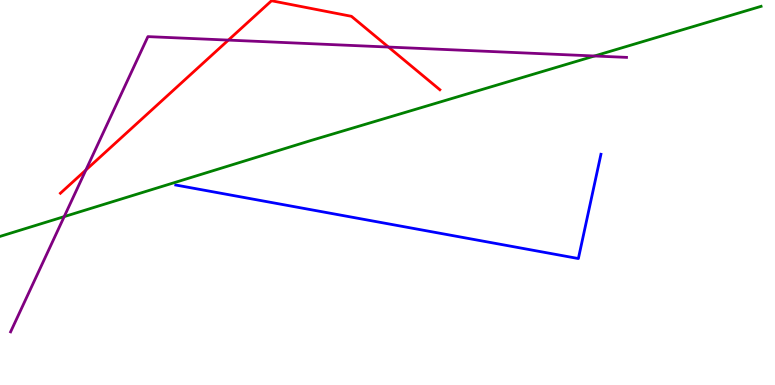[{'lines': ['blue', 'red'], 'intersections': []}, {'lines': ['green', 'red'], 'intersections': []}, {'lines': ['purple', 'red'], 'intersections': [{'x': 1.11, 'y': 5.58}, {'x': 2.95, 'y': 8.96}, {'x': 5.01, 'y': 8.78}]}, {'lines': ['blue', 'green'], 'intersections': []}, {'lines': ['blue', 'purple'], 'intersections': []}, {'lines': ['green', 'purple'], 'intersections': [{'x': 0.828, 'y': 4.37}, {'x': 7.67, 'y': 8.55}]}]